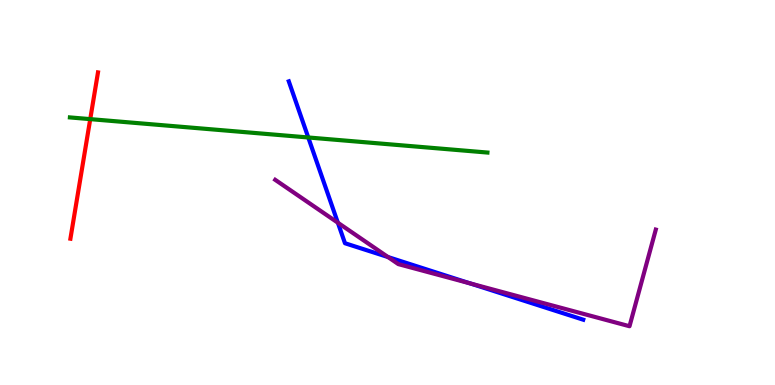[{'lines': ['blue', 'red'], 'intersections': []}, {'lines': ['green', 'red'], 'intersections': [{'x': 1.16, 'y': 6.91}]}, {'lines': ['purple', 'red'], 'intersections': []}, {'lines': ['blue', 'green'], 'intersections': [{'x': 3.98, 'y': 6.43}]}, {'lines': ['blue', 'purple'], 'intersections': [{'x': 4.36, 'y': 4.22}, {'x': 5.01, 'y': 3.32}, {'x': 6.07, 'y': 2.64}]}, {'lines': ['green', 'purple'], 'intersections': []}]